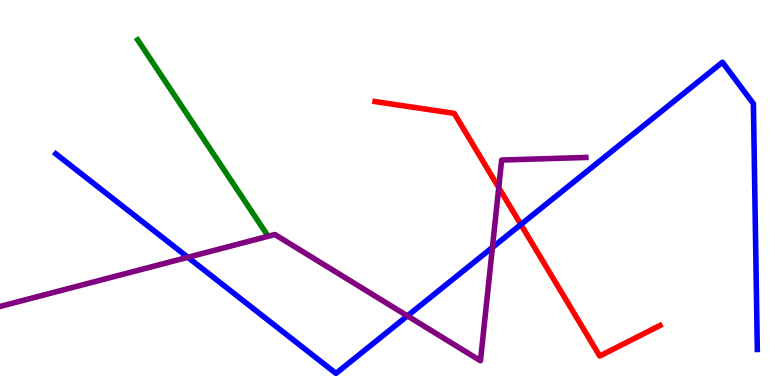[{'lines': ['blue', 'red'], 'intersections': [{'x': 6.72, 'y': 4.17}]}, {'lines': ['green', 'red'], 'intersections': []}, {'lines': ['purple', 'red'], 'intersections': [{'x': 6.44, 'y': 5.13}]}, {'lines': ['blue', 'green'], 'intersections': []}, {'lines': ['blue', 'purple'], 'intersections': [{'x': 2.42, 'y': 3.32}, {'x': 5.26, 'y': 1.79}, {'x': 6.35, 'y': 3.57}]}, {'lines': ['green', 'purple'], 'intersections': []}]